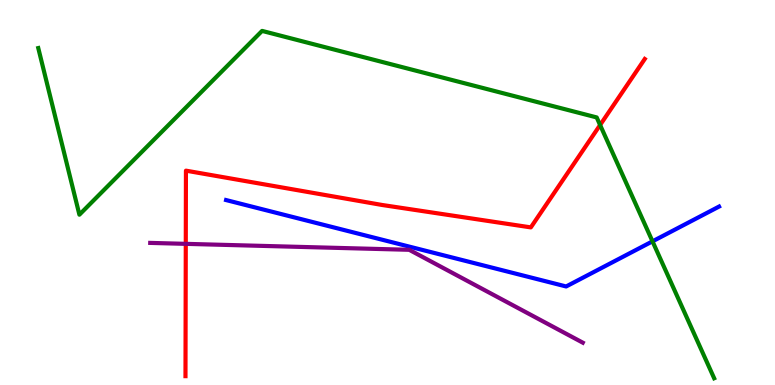[{'lines': ['blue', 'red'], 'intersections': []}, {'lines': ['green', 'red'], 'intersections': [{'x': 7.74, 'y': 6.75}]}, {'lines': ['purple', 'red'], 'intersections': [{'x': 2.4, 'y': 3.67}]}, {'lines': ['blue', 'green'], 'intersections': [{'x': 8.42, 'y': 3.73}]}, {'lines': ['blue', 'purple'], 'intersections': []}, {'lines': ['green', 'purple'], 'intersections': []}]